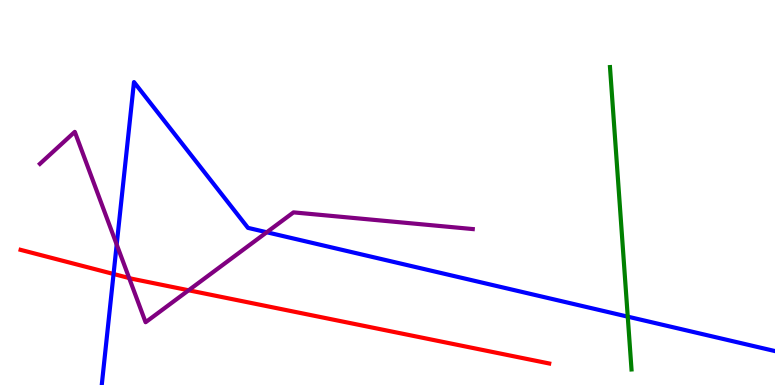[{'lines': ['blue', 'red'], 'intersections': [{'x': 1.47, 'y': 2.88}]}, {'lines': ['green', 'red'], 'intersections': []}, {'lines': ['purple', 'red'], 'intersections': [{'x': 1.67, 'y': 2.78}, {'x': 2.43, 'y': 2.46}]}, {'lines': ['blue', 'green'], 'intersections': [{'x': 8.1, 'y': 1.78}]}, {'lines': ['blue', 'purple'], 'intersections': [{'x': 1.51, 'y': 3.65}, {'x': 3.44, 'y': 3.97}]}, {'lines': ['green', 'purple'], 'intersections': []}]